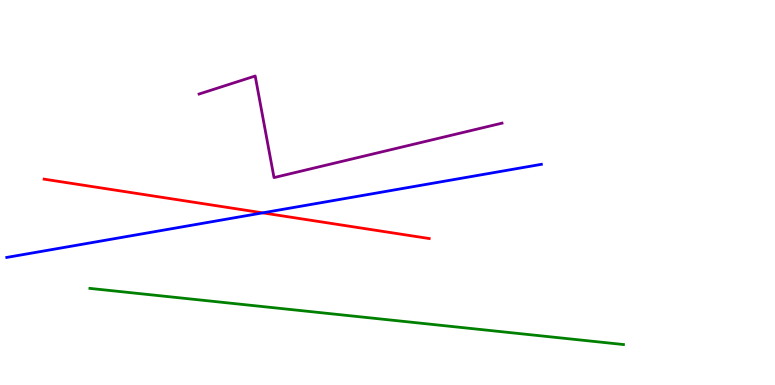[{'lines': ['blue', 'red'], 'intersections': [{'x': 3.39, 'y': 4.47}]}, {'lines': ['green', 'red'], 'intersections': []}, {'lines': ['purple', 'red'], 'intersections': []}, {'lines': ['blue', 'green'], 'intersections': []}, {'lines': ['blue', 'purple'], 'intersections': []}, {'lines': ['green', 'purple'], 'intersections': []}]